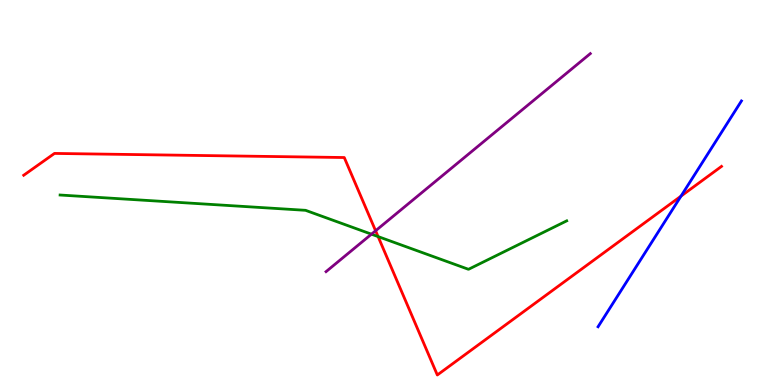[{'lines': ['blue', 'red'], 'intersections': [{'x': 8.79, 'y': 4.91}]}, {'lines': ['green', 'red'], 'intersections': [{'x': 4.88, 'y': 3.86}]}, {'lines': ['purple', 'red'], 'intersections': [{'x': 4.85, 'y': 4.01}]}, {'lines': ['blue', 'green'], 'intersections': []}, {'lines': ['blue', 'purple'], 'intersections': []}, {'lines': ['green', 'purple'], 'intersections': [{'x': 4.79, 'y': 3.92}]}]